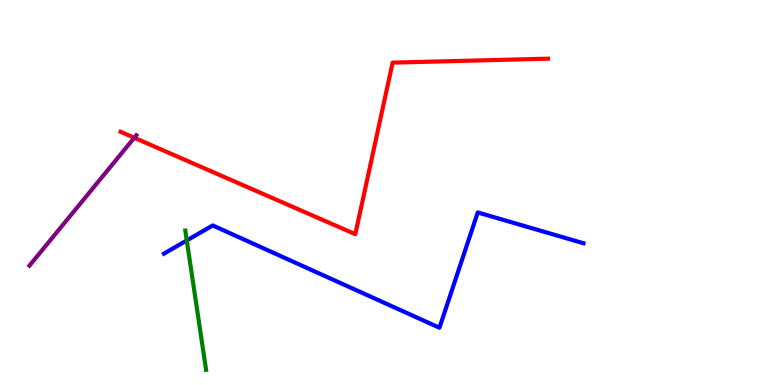[{'lines': ['blue', 'red'], 'intersections': []}, {'lines': ['green', 'red'], 'intersections': []}, {'lines': ['purple', 'red'], 'intersections': [{'x': 1.73, 'y': 6.42}]}, {'lines': ['blue', 'green'], 'intersections': [{'x': 2.41, 'y': 3.75}]}, {'lines': ['blue', 'purple'], 'intersections': []}, {'lines': ['green', 'purple'], 'intersections': []}]